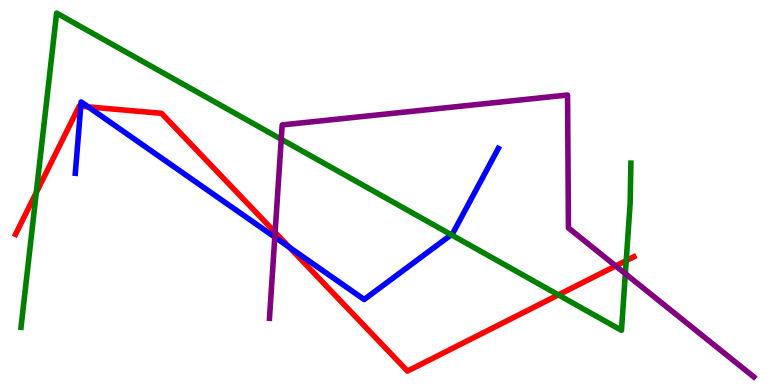[{'lines': ['blue', 'red'], 'intersections': [{'x': 1.04, 'y': 7.24}, {'x': 1.14, 'y': 7.22}, {'x': 3.73, 'y': 3.58}]}, {'lines': ['green', 'red'], 'intersections': [{'x': 0.468, 'y': 5.0}, {'x': 7.2, 'y': 2.34}, {'x': 8.08, 'y': 3.23}]}, {'lines': ['purple', 'red'], 'intersections': [{'x': 3.55, 'y': 3.96}, {'x': 7.94, 'y': 3.09}]}, {'lines': ['blue', 'green'], 'intersections': [{'x': 5.82, 'y': 3.9}]}, {'lines': ['blue', 'purple'], 'intersections': [{'x': 3.55, 'y': 3.84}]}, {'lines': ['green', 'purple'], 'intersections': [{'x': 3.63, 'y': 6.38}, {'x': 8.07, 'y': 2.89}]}]